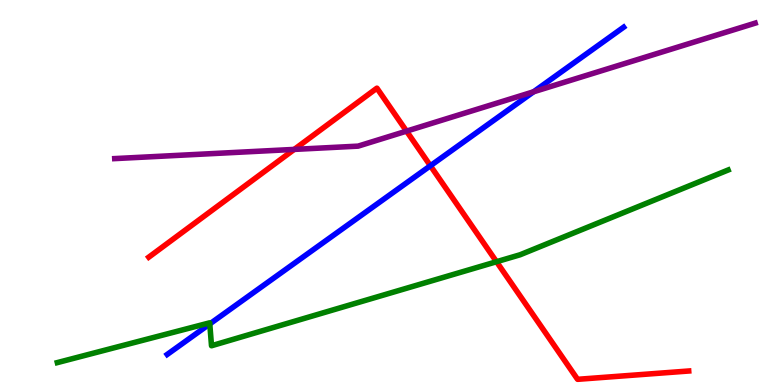[{'lines': ['blue', 'red'], 'intersections': [{'x': 5.55, 'y': 5.69}]}, {'lines': ['green', 'red'], 'intersections': [{'x': 6.41, 'y': 3.2}]}, {'lines': ['purple', 'red'], 'intersections': [{'x': 3.8, 'y': 6.12}, {'x': 5.25, 'y': 6.59}]}, {'lines': ['blue', 'green'], 'intersections': [{'x': 2.71, 'y': 1.59}]}, {'lines': ['blue', 'purple'], 'intersections': [{'x': 6.88, 'y': 7.62}]}, {'lines': ['green', 'purple'], 'intersections': []}]